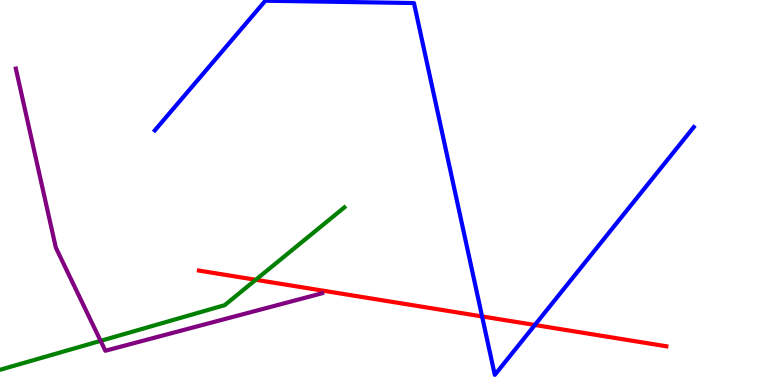[{'lines': ['blue', 'red'], 'intersections': [{'x': 6.22, 'y': 1.78}, {'x': 6.9, 'y': 1.56}]}, {'lines': ['green', 'red'], 'intersections': [{'x': 3.3, 'y': 2.73}]}, {'lines': ['purple', 'red'], 'intersections': []}, {'lines': ['blue', 'green'], 'intersections': []}, {'lines': ['blue', 'purple'], 'intersections': []}, {'lines': ['green', 'purple'], 'intersections': [{'x': 1.3, 'y': 1.15}]}]